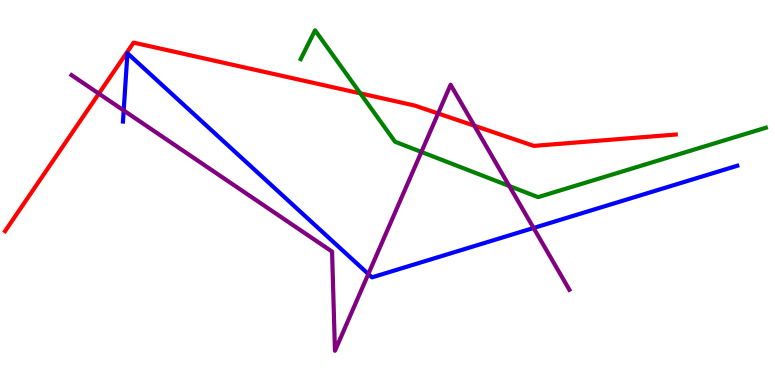[{'lines': ['blue', 'red'], 'intersections': []}, {'lines': ['green', 'red'], 'intersections': [{'x': 4.65, 'y': 7.57}]}, {'lines': ['purple', 'red'], 'intersections': [{'x': 1.28, 'y': 7.57}, {'x': 5.65, 'y': 7.05}, {'x': 6.12, 'y': 6.73}]}, {'lines': ['blue', 'green'], 'intersections': []}, {'lines': ['blue', 'purple'], 'intersections': [{'x': 1.6, 'y': 7.13}, {'x': 4.75, 'y': 2.88}, {'x': 6.89, 'y': 4.08}]}, {'lines': ['green', 'purple'], 'intersections': [{'x': 5.44, 'y': 6.05}, {'x': 6.57, 'y': 5.17}]}]